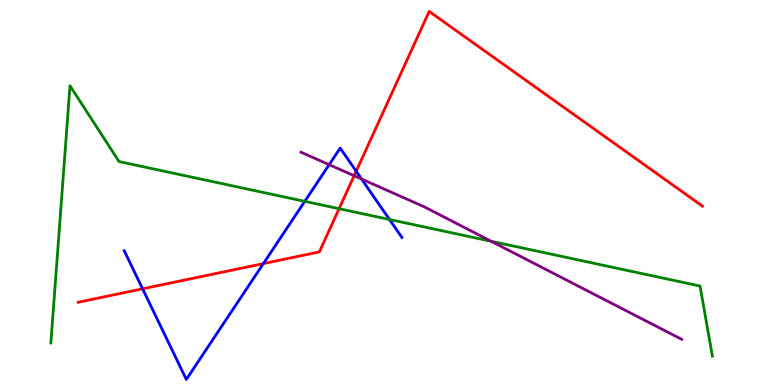[{'lines': ['blue', 'red'], 'intersections': [{'x': 1.84, 'y': 2.5}, {'x': 3.4, 'y': 3.15}, {'x': 4.6, 'y': 5.55}]}, {'lines': ['green', 'red'], 'intersections': [{'x': 4.38, 'y': 4.58}]}, {'lines': ['purple', 'red'], 'intersections': [{'x': 4.57, 'y': 5.44}]}, {'lines': ['blue', 'green'], 'intersections': [{'x': 3.93, 'y': 4.77}, {'x': 5.03, 'y': 4.3}]}, {'lines': ['blue', 'purple'], 'intersections': [{'x': 4.25, 'y': 5.72}, {'x': 4.67, 'y': 5.35}]}, {'lines': ['green', 'purple'], 'intersections': [{'x': 6.34, 'y': 3.73}]}]